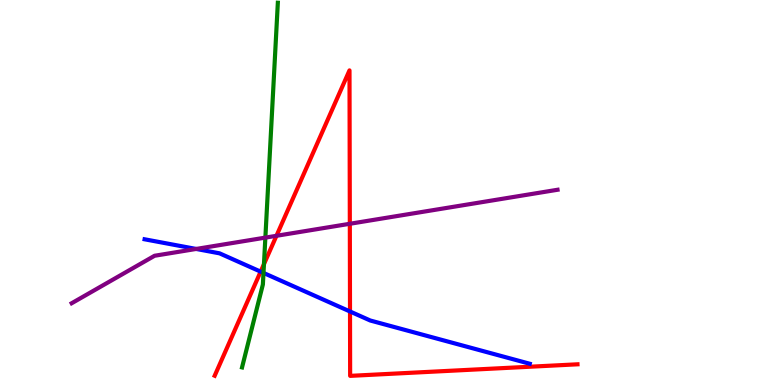[{'lines': ['blue', 'red'], 'intersections': [{'x': 3.36, 'y': 2.94}, {'x': 4.52, 'y': 1.91}]}, {'lines': ['green', 'red'], 'intersections': [{'x': 3.41, 'y': 3.14}]}, {'lines': ['purple', 'red'], 'intersections': [{'x': 3.57, 'y': 3.88}, {'x': 4.51, 'y': 4.19}]}, {'lines': ['blue', 'green'], 'intersections': [{'x': 3.4, 'y': 2.91}]}, {'lines': ['blue', 'purple'], 'intersections': [{'x': 2.53, 'y': 3.53}]}, {'lines': ['green', 'purple'], 'intersections': [{'x': 3.42, 'y': 3.83}]}]